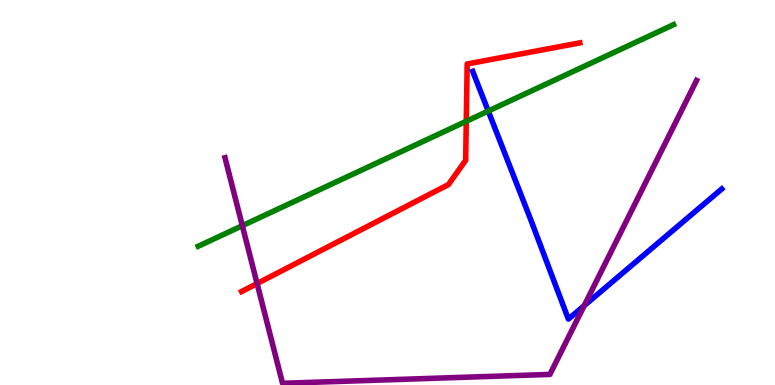[{'lines': ['blue', 'red'], 'intersections': []}, {'lines': ['green', 'red'], 'intersections': [{'x': 6.02, 'y': 6.85}]}, {'lines': ['purple', 'red'], 'intersections': [{'x': 3.32, 'y': 2.64}]}, {'lines': ['blue', 'green'], 'intersections': [{'x': 6.3, 'y': 7.12}]}, {'lines': ['blue', 'purple'], 'intersections': [{'x': 7.54, 'y': 2.06}]}, {'lines': ['green', 'purple'], 'intersections': [{'x': 3.13, 'y': 4.14}]}]